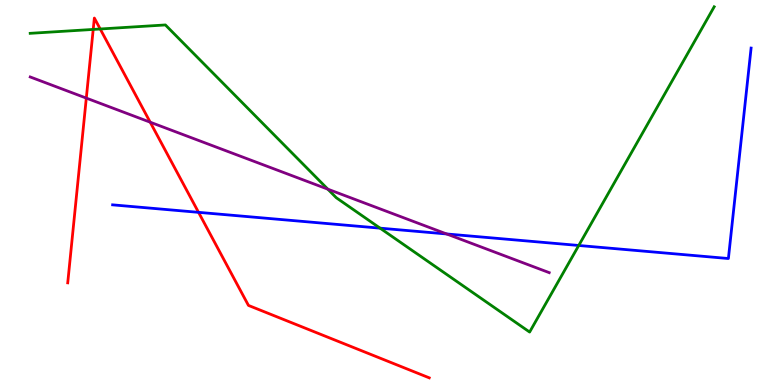[{'lines': ['blue', 'red'], 'intersections': [{'x': 2.56, 'y': 4.48}]}, {'lines': ['green', 'red'], 'intersections': [{'x': 1.2, 'y': 9.24}, {'x': 1.29, 'y': 9.25}]}, {'lines': ['purple', 'red'], 'intersections': [{'x': 1.11, 'y': 7.45}, {'x': 1.94, 'y': 6.83}]}, {'lines': ['blue', 'green'], 'intersections': [{'x': 4.9, 'y': 4.07}, {'x': 7.47, 'y': 3.62}]}, {'lines': ['blue', 'purple'], 'intersections': [{'x': 5.76, 'y': 3.92}]}, {'lines': ['green', 'purple'], 'intersections': [{'x': 4.23, 'y': 5.09}]}]